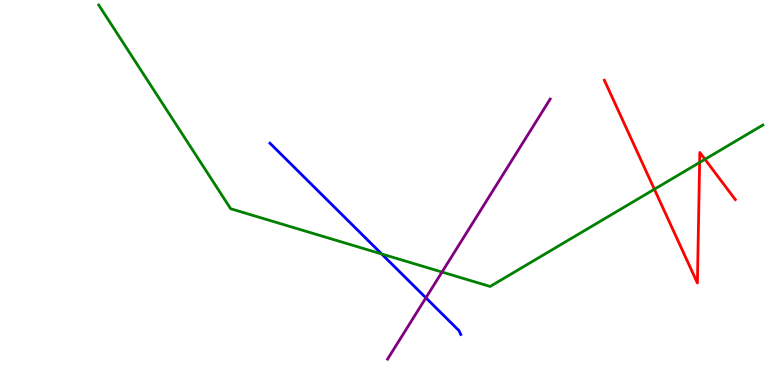[{'lines': ['blue', 'red'], 'intersections': []}, {'lines': ['green', 'red'], 'intersections': [{'x': 8.44, 'y': 5.08}, {'x': 9.03, 'y': 5.78}, {'x': 9.1, 'y': 5.86}]}, {'lines': ['purple', 'red'], 'intersections': []}, {'lines': ['blue', 'green'], 'intersections': [{'x': 4.92, 'y': 3.4}]}, {'lines': ['blue', 'purple'], 'intersections': [{'x': 5.5, 'y': 2.26}]}, {'lines': ['green', 'purple'], 'intersections': [{'x': 5.7, 'y': 2.93}]}]